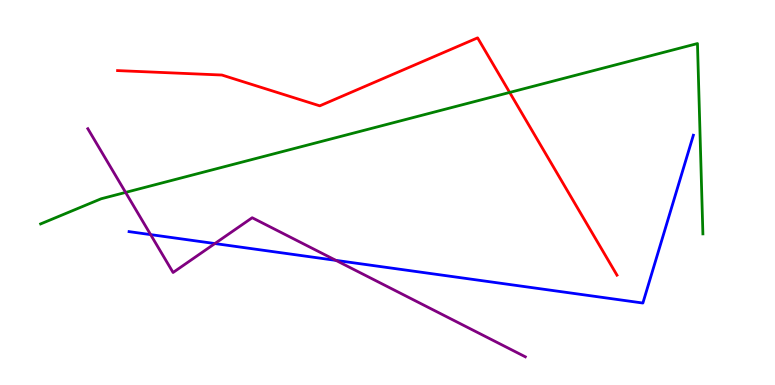[{'lines': ['blue', 'red'], 'intersections': []}, {'lines': ['green', 'red'], 'intersections': [{'x': 6.58, 'y': 7.6}]}, {'lines': ['purple', 'red'], 'intersections': []}, {'lines': ['blue', 'green'], 'intersections': []}, {'lines': ['blue', 'purple'], 'intersections': [{'x': 1.94, 'y': 3.91}, {'x': 2.77, 'y': 3.67}, {'x': 4.33, 'y': 3.24}]}, {'lines': ['green', 'purple'], 'intersections': [{'x': 1.62, 'y': 5.0}]}]